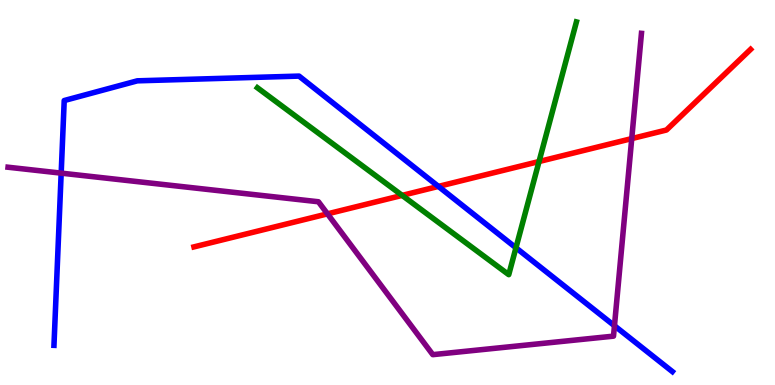[{'lines': ['blue', 'red'], 'intersections': [{'x': 5.66, 'y': 5.16}]}, {'lines': ['green', 'red'], 'intersections': [{'x': 5.19, 'y': 4.92}, {'x': 6.96, 'y': 5.8}]}, {'lines': ['purple', 'red'], 'intersections': [{'x': 4.23, 'y': 4.45}, {'x': 8.15, 'y': 6.4}]}, {'lines': ['blue', 'green'], 'intersections': [{'x': 6.66, 'y': 3.56}]}, {'lines': ['blue', 'purple'], 'intersections': [{'x': 0.789, 'y': 5.5}, {'x': 7.93, 'y': 1.54}]}, {'lines': ['green', 'purple'], 'intersections': []}]